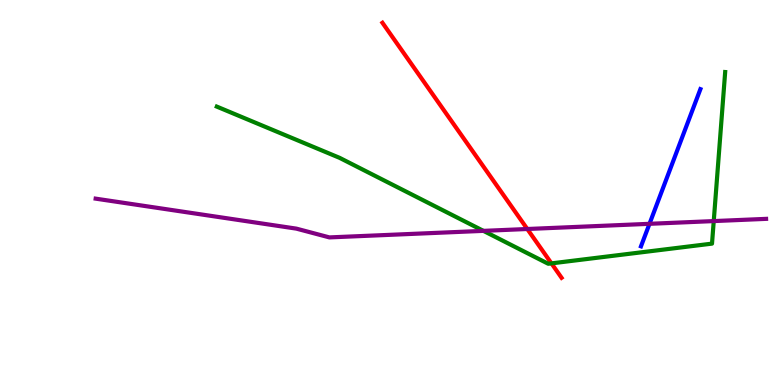[{'lines': ['blue', 'red'], 'intersections': []}, {'lines': ['green', 'red'], 'intersections': [{'x': 7.12, 'y': 3.16}]}, {'lines': ['purple', 'red'], 'intersections': [{'x': 6.8, 'y': 4.05}]}, {'lines': ['blue', 'green'], 'intersections': []}, {'lines': ['blue', 'purple'], 'intersections': [{'x': 8.38, 'y': 4.19}]}, {'lines': ['green', 'purple'], 'intersections': [{'x': 6.24, 'y': 4.0}, {'x': 9.21, 'y': 4.26}]}]